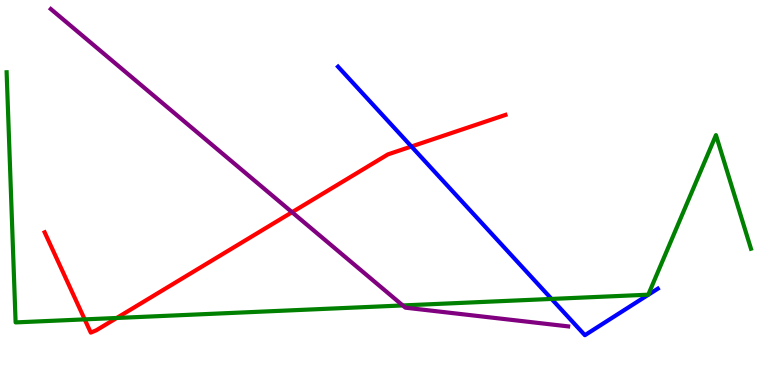[{'lines': ['blue', 'red'], 'intersections': [{'x': 5.31, 'y': 6.19}]}, {'lines': ['green', 'red'], 'intersections': [{'x': 1.09, 'y': 1.7}, {'x': 1.51, 'y': 1.74}]}, {'lines': ['purple', 'red'], 'intersections': [{'x': 3.77, 'y': 4.49}]}, {'lines': ['blue', 'green'], 'intersections': [{'x': 7.12, 'y': 2.24}]}, {'lines': ['blue', 'purple'], 'intersections': []}, {'lines': ['green', 'purple'], 'intersections': [{'x': 5.2, 'y': 2.07}]}]